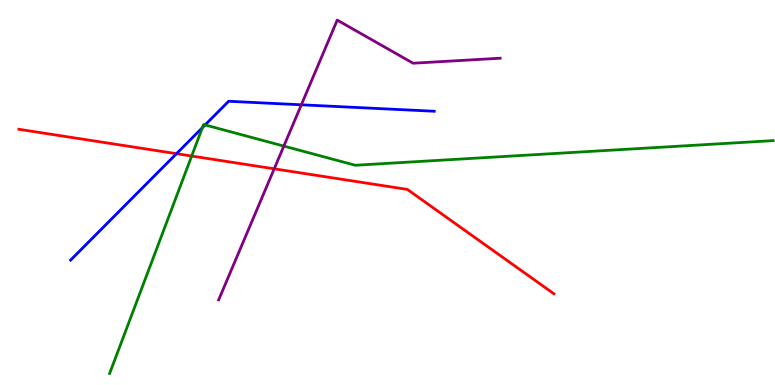[{'lines': ['blue', 'red'], 'intersections': [{'x': 2.28, 'y': 6.01}]}, {'lines': ['green', 'red'], 'intersections': [{'x': 2.47, 'y': 5.95}]}, {'lines': ['purple', 'red'], 'intersections': [{'x': 3.54, 'y': 5.62}]}, {'lines': ['blue', 'green'], 'intersections': [{'x': 2.61, 'y': 6.68}, {'x': 2.65, 'y': 6.75}]}, {'lines': ['blue', 'purple'], 'intersections': [{'x': 3.89, 'y': 7.28}]}, {'lines': ['green', 'purple'], 'intersections': [{'x': 3.66, 'y': 6.21}]}]